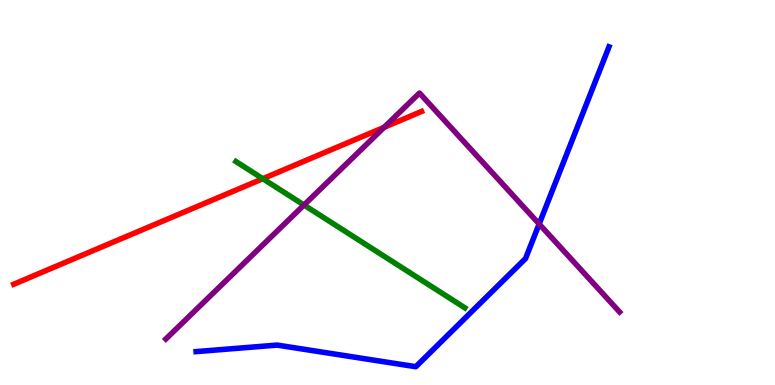[{'lines': ['blue', 'red'], 'intersections': []}, {'lines': ['green', 'red'], 'intersections': [{'x': 3.39, 'y': 5.36}]}, {'lines': ['purple', 'red'], 'intersections': [{'x': 4.96, 'y': 6.69}]}, {'lines': ['blue', 'green'], 'intersections': []}, {'lines': ['blue', 'purple'], 'intersections': [{'x': 6.96, 'y': 4.18}]}, {'lines': ['green', 'purple'], 'intersections': [{'x': 3.92, 'y': 4.67}]}]